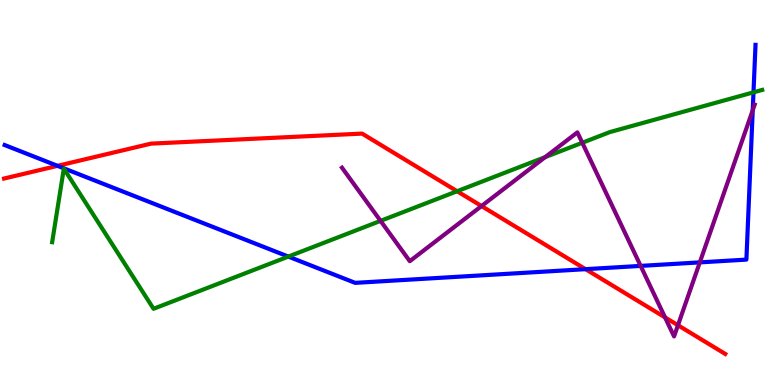[{'lines': ['blue', 'red'], 'intersections': [{'x': 0.742, 'y': 5.69}, {'x': 7.56, 'y': 3.01}]}, {'lines': ['green', 'red'], 'intersections': [{'x': 5.9, 'y': 5.03}]}, {'lines': ['purple', 'red'], 'intersections': [{'x': 6.21, 'y': 4.65}, {'x': 8.58, 'y': 1.76}, {'x': 8.75, 'y': 1.55}]}, {'lines': ['blue', 'green'], 'intersections': [{'x': 3.72, 'y': 3.34}, {'x': 9.72, 'y': 7.6}]}, {'lines': ['blue', 'purple'], 'intersections': [{'x': 8.27, 'y': 3.09}, {'x': 9.03, 'y': 3.18}, {'x': 9.71, 'y': 7.14}]}, {'lines': ['green', 'purple'], 'intersections': [{'x': 4.91, 'y': 4.26}, {'x': 7.03, 'y': 5.92}, {'x': 7.51, 'y': 6.29}]}]